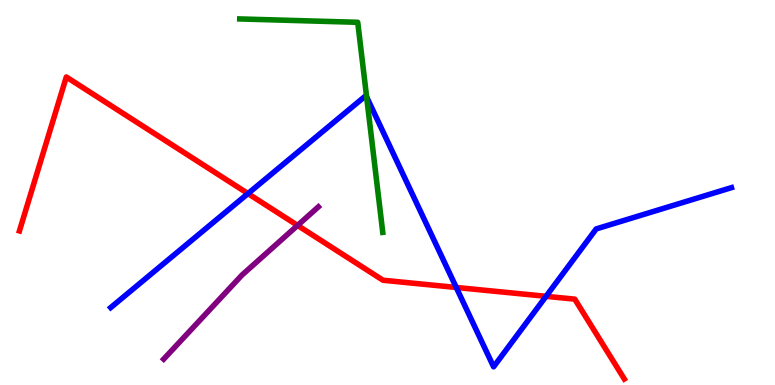[{'lines': ['blue', 'red'], 'intersections': [{'x': 3.2, 'y': 4.97}, {'x': 5.89, 'y': 2.53}, {'x': 7.05, 'y': 2.3}]}, {'lines': ['green', 'red'], 'intersections': []}, {'lines': ['purple', 'red'], 'intersections': [{'x': 3.84, 'y': 4.15}]}, {'lines': ['blue', 'green'], 'intersections': [{'x': 4.73, 'y': 7.48}]}, {'lines': ['blue', 'purple'], 'intersections': []}, {'lines': ['green', 'purple'], 'intersections': []}]